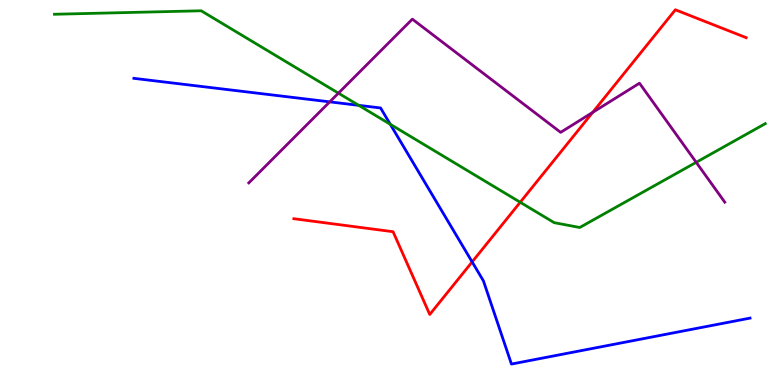[{'lines': ['blue', 'red'], 'intersections': [{'x': 6.09, 'y': 3.2}]}, {'lines': ['green', 'red'], 'intersections': [{'x': 6.71, 'y': 4.75}]}, {'lines': ['purple', 'red'], 'intersections': [{'x': 7.65, 'y': 7.08}]}, {'lines': ['blue', 'green'], 'intersections': [{'x': 4.63, 'y': 7.26}, {'x': 5.04, 'y': 6.77}]}, {'lines': ['blue', 'purple'], 'intersections': [{'x': 4.25, 'y': 7.35}]}, {'lines': ['green', 'purple'], 'intersections': [{'x': 4.37, 'y': 7.58}, {'x': 8.98, 'y': 5.78}]}]